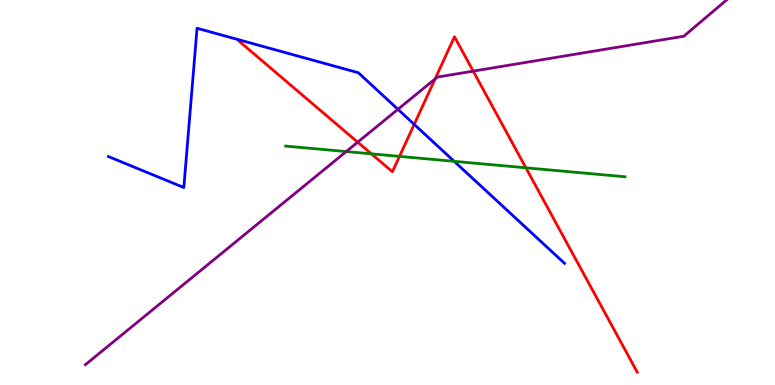[{'lines': ['blue', 'red'], 'intersections': [{'x': 5.34, 'y': 6.77}]}, {'lines': ['green', 'red'], 'intersections': [{'x': 4.79, 'y': 6.0}, {'x': 5.15, 'y': 5.94}, {'x': 6.79, 'y': 5.64}]}, {'lines': ['purple', 'red'], 'intersections': [{'x': 4.62, 'y': 6.31}, {'x': 5.61, 'y': 7.95}, {'x': 6.11, 'y': 8.15}]}, {'lines': ['blue', 'green'], 'intersections': [{'x': 5.86, 'y': 5.81}]}, {'lines': ['blue', 'purple'], 'intersections': [{'x': 5.13, 'y': 7.16}]}, {'lines': ['green', 'purple'], 'intersections': [{'x': 4.47, 'y': 6.06}]}]